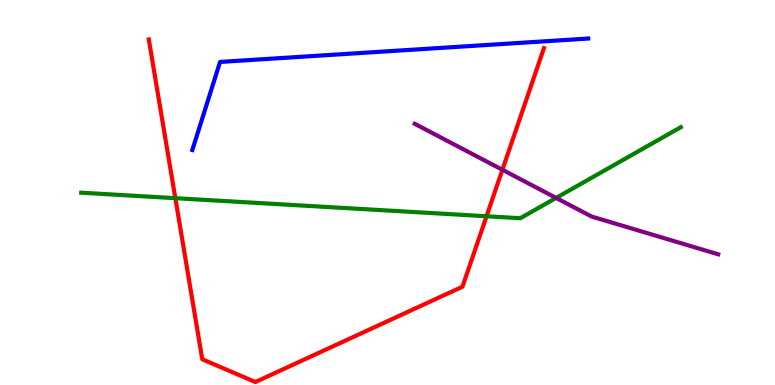[{'lines': ['blue', 'red'], 'intersections': []}, {'lines': ['green', 'red'], 'intersections': [{'x': 2.26, 'y': 4.85}, {'x': 6.28, 'y': 4.38}]}, {'lines': ['purple', 'red'], 'intersections': [{'x': 6.48, 'y': 5.59}]}, {'lines': ['blue', 'green'], 'intersections': []}, {'lines': ['blue', 'purple'], 'intersections': []}, {'lines': ['green', 'purple'], 'intersections': [{'x': 7.18, 'y': 4.86}]}]